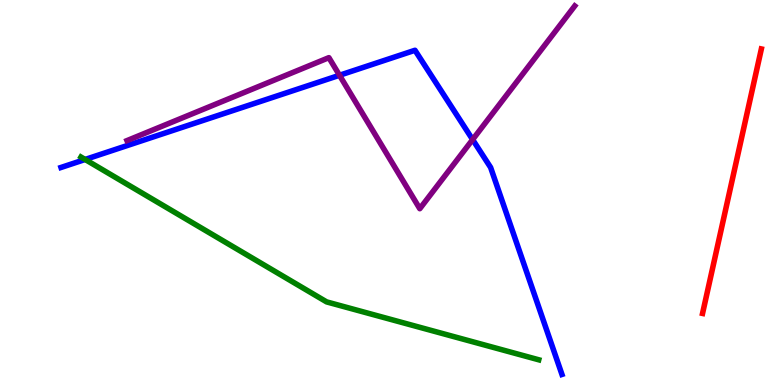[{'lines': ['blue', 'red'], 'intersections': []}, {'lines': ['green', 'red'], 'intersections': []}, {'lines': ['purple', 'red'], 'intersections': []}, {'lines': ['blue', 'green'], 'intersections': [{'x': 1.1, 'y': 5.86}]}, {'lines': ['blue', 'purple'], 'intersections': [{'x': 4.38, 'y': 8.04}, {'x': 6.1, 'y': 6.37}]}, {'lines': ['green', 'purple'], 'intersections': []}]